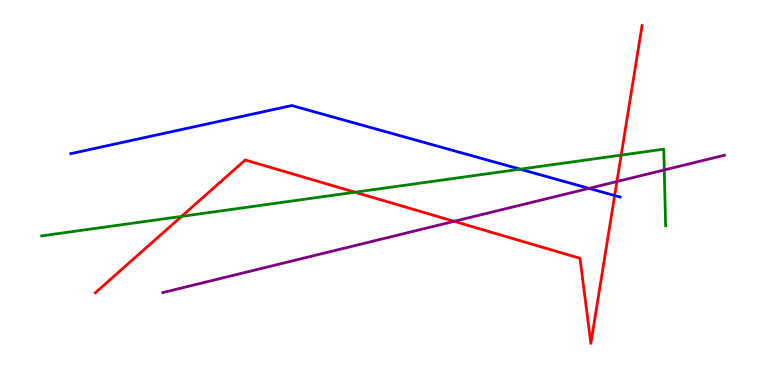[{'lines': ['blue', 'red'], 'intersections': [{'x': 7.93, 'y': 4.92}]}, {'lines': ['green', 'red'], 'intersections': [{'x': 2.34, 'y': 4.38}, {'x': 4.58, 'y': 5.01}, {'x': 8.02, 'y': 5.97}]}, {'lines': ['purple', 'red'], 'intersections': [{'x': 5.86, 'y': 4.25}, {'x': 7.96, 'y': 5.28}]}, {'lines': ['blue', 'green'], 'intersections': [{'x': 6.71, 'y': 5.61}]}, {'lines': ['blue', 'purple'], 'intersections': [{'x': 7.6, 'y': 5.11}]}, {'lines': ['green', 'purple'], 'intersections': [{'x': 8.57, 'y': 5.59}]}]